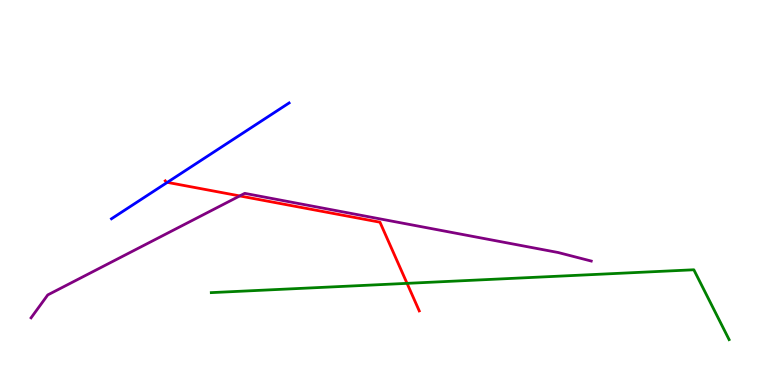[{'lines': ['blue', 'red'], 'intersections': [{'x': 2.16, 'y': 5.26}]}, {'lines': ['green', 'red'], 'intersections': [{'x': 5.25, 'y': 2.64}]}, {'lines': ['purple', 'red'], 'intersections': [{'x': 3.09, 'y': 4.91}]}, {'lines': ['blue', 'green'], 'intersections': []}, {'lines': ['blue', 'purple'], 'intersections': []}, {'lines': ['green', 'purple'], 'intersections': []}]